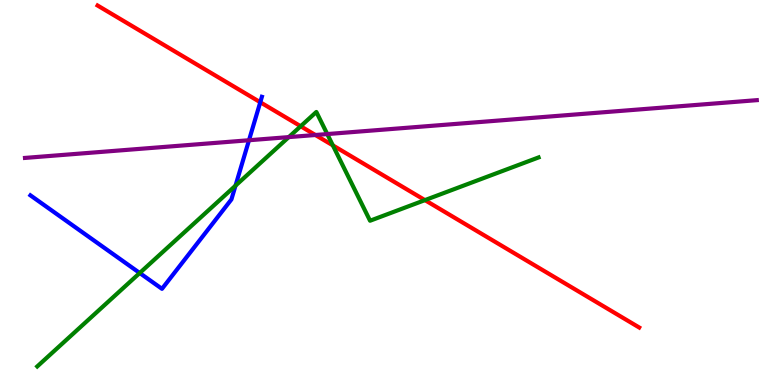[{'lines': ['blue', 'red'], 'intersections': [{'x': 3.36, 'y': 7.34}]}, {'lines': ['green', 'red'], 'intersections': [{'x': 3.88, 'y': 6.72}, {'x': 4.29, 'y': 6.22}, {'x': 5.48, 'y': 4.8}]}, {'lines': ['purple', 'red'], 'intersections': [{'x': 4.07, 'y': 6.49}]}, {'lines': ['blue', 'green'], 'intersections': [{'x': 1.8, 'y': 2.91}, {'x': 3.04, 'y': 5.18}]}, {'lines': ['blue', 'purple'], 'intersections': [{'x': 3.21, 'y': 6.36}]}, {'lines': ['green', 'purple'], 'intersections': [{'x': 3.73, 'y': 6.44}, {'x': 4.22, 'y': 6.52}]}]